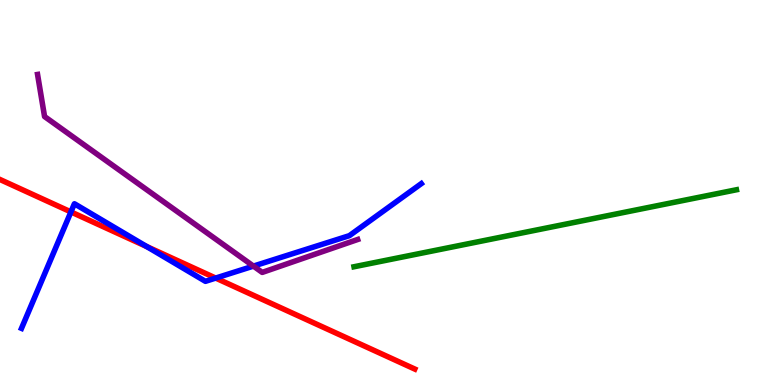[{'lines': ['blue', 'red'], 'intersections': [{'x': 0.915, 'y': 4.5}, {'x': 1.89, 'y': 3.6}, {'x': 2.78, 'y': 2.78}]}, {'lines': ['green', 'red'], 'intersections': []}, {'lines': ['purple', 'red'], 'intersections': []}, {'lines': ['blue', 'green'], 'intersections': []}, {'lines': ['blue', 'purple'], 'intersections': [{'x': 3.27, 'y': 3.09}]}, {'lines': ['green', 'purple'], 'intersections': []}]